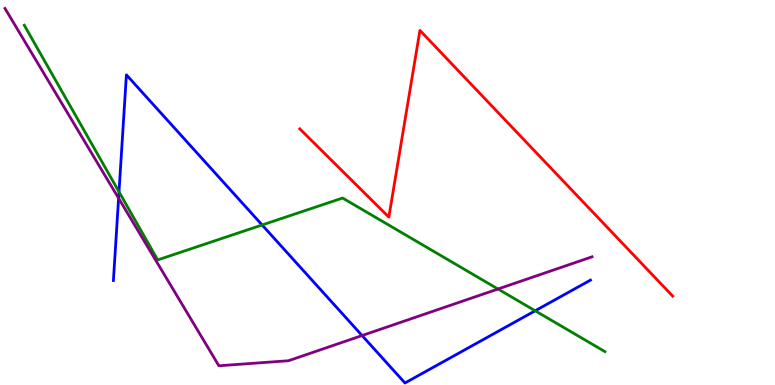[{'lines': ['blue', 'red'], 'intersections': []}, {'lines': ['green', 'red'], 'intersections': []}, {'lines': ['purple', 'red'], 'intersections': []}, {'lines': ['blue', 'green'], 'intersections': [{'x': 1.54, 'y': 5.02}, {'x': 3.38, 'y': 4.16}, {'x': 6.91, 'y': 1.93}]}, {'lines': ['blue', 'purple'], 'intersections': [{'x': 1.53, 'y': 4.85}, {'x': 4.67, 'y': 1.28}]}, {'lines': ['green', 'purple'], 'intersections': [{'x': 6.43, 'y': 2.49}]}]